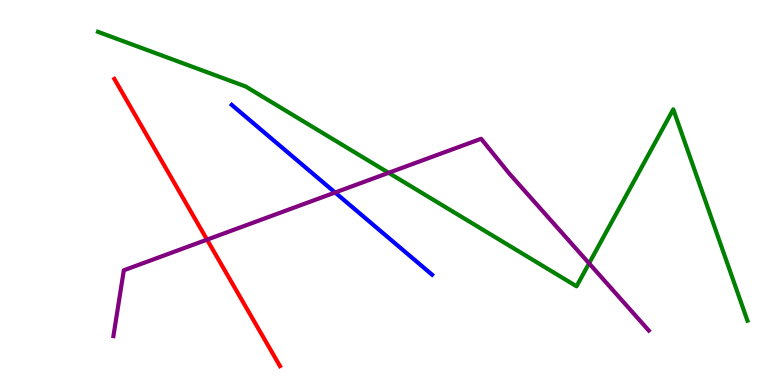[{'lines': ['blue', 'red'], 'intersections': []}, {'lines': ['green', 'red'], 'intersections': []}, {'lines': ['purple', 'red'], 'intersections': [{'x': 2.67, 'y': 3.78}]}, {'lines': ['blue', 'green'], 'intersections': []}, {'lines': ['blue', 'purple'], 'intersections': [{'x': 4.32, 'y': 5.0}]}, {'lines': ['green', 'purple'], 'intersections': [{'x': 5.01, 'y': 5.51}, {'x': 7.6, 'y': 3.16}]}]